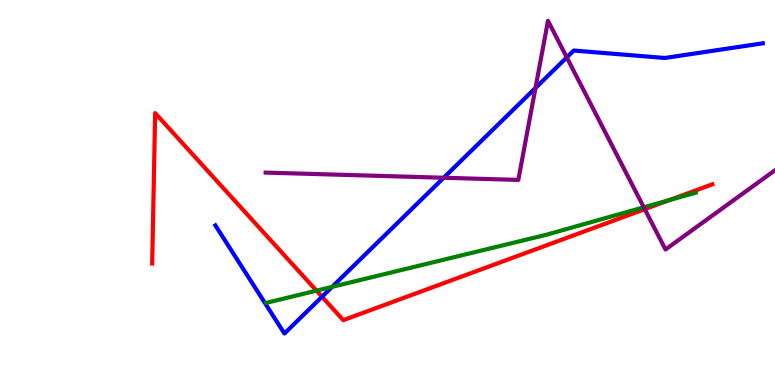[{'lines': ['blue', 'red'], 'intersections': [{'x': 4.16, 'y': 2.29}]}, {'lines': ['green', 'red'], 'intersections': [{'x': 4.08, 'y': 2.45}, {'x': 8.64, 'y': 4.8}]}, {'lines': ['purple', 'red'], 'intersections': [{'x': 8.32, 'y': 4.57}]}, {'lines': ['blue', 'green'], 'intersections': [{'x': 4.29, 'y': 2.55}]}, {'lines': ['blue', 'purple'], 'intersections': [{'x': 5.73, 'y': 5.38}, {'x': 6.91, 'y': 7.71}, {'x': 7.31, 'y': 8.51}]}, {'lines': ['green', 'purple'], 'intersections': [{'x': 8.31, 'y': 4.62}]}]